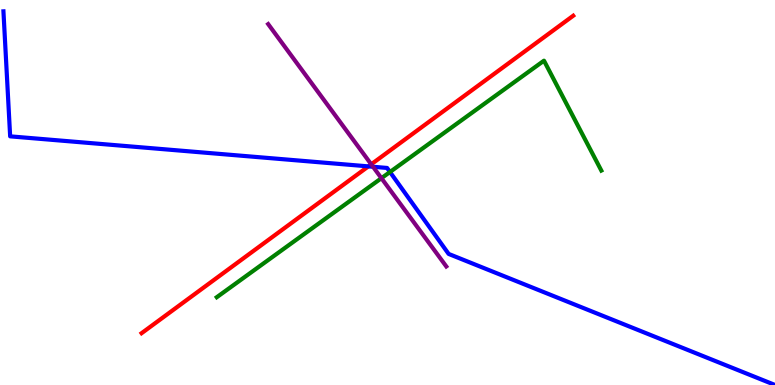[{'lines': ['blue', 'red'], 'intersections': [{'x': 4.75, 'y': 5.68}]}, {'lines': ['green', 'red'], 'intersections': []}, {'lines': ['purple', 'red'], 'intersections': [{'x': 4.79, 'y': 5.73}]}, {'lines': ['blue', 'green'], 'intersections': [{'x': 5.03, 'y': 5.53}]}, {'lines': ['blue', 'purple'], 'intersections': [{'x': 4.81, 'y': 5.67}]}, {'lines': ['green', 'purple'], 'intersections': [{'x': 4.92, 'y': 5.37}]}]